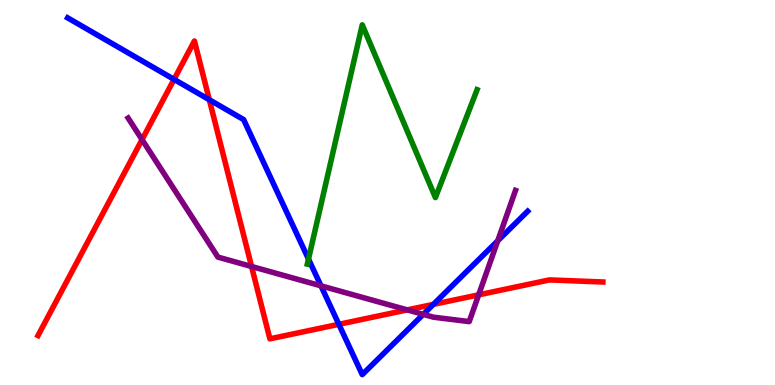[{'lines': ['blue', 'red'], 'intersections': [{'x': 2.25, 'y': 7.94}, {'x': 2.7, 'y': 7.41}, {'x': 4.37, 'y': 1.58}, {'x': 5.59, 'y': 2.09}]}, {'lines': ['green', 'red'], 'intersections': []}, {'lines': ['purple', 'red'], 'intersections': [{'x': 1.83, 'y': 6.37}, {'x': 3.25, 'y': 3.08}, {'x': 5.25, 'y': 1.95}, {'x': 6.18, 'y': 2.34}]}, {'lines': ['blue', 'green'], 'intersections': [{'x': 3.98, 'y': 3.27}]}, {'lines': ['blue', 'purple'], 'intersections': [{'x': 4.14, 'y': 2.58}, {'x': 5.46, 'y': 1.84}, {'x': 6.42, 'y': 3.74}]}, {'lines': ['green', 'purple'], 'intersections': []}]